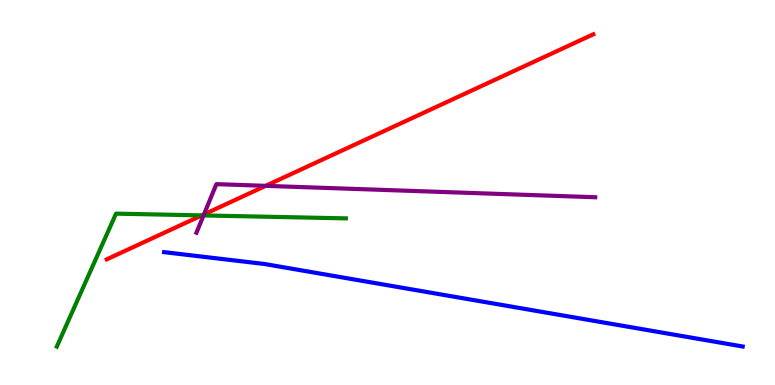[{'lines': ['blue', 'red'], 'intersections': []}, {'lines': ['green', 'red'], 'intersections': [{'x': 2.6, 'y': 4.41}]}, {'lines': ['purple', 'red'], 'intersections': [{'x': 2.63, 'y': 4.43}, {'x': 3.43, 'y': 5.17}]}, {'lines': ['blue', 'green'], 'intersections': []}, {'lines': ['blue', 'purple'], 'intersections': []}, {'lines': ['green', 'purple'], 'intersections': [{'x': 2.63, 'y': 4.4}]}]